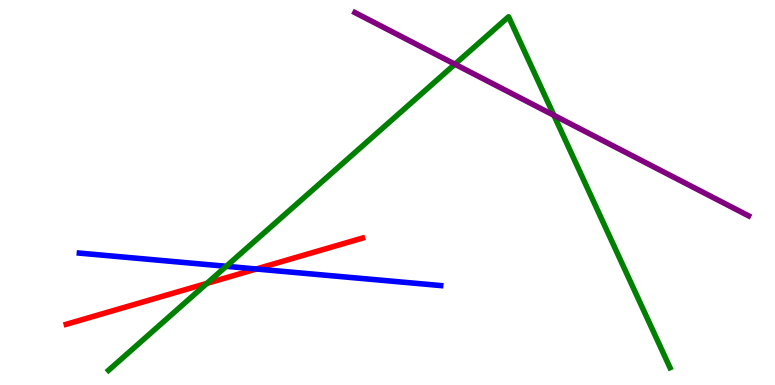[{'lines': ['blue', 'red'], 'intersections': [{'x': 3.31, 'y': 3.01}]}, {'lines': ['green', 'red'], 'intersections': [{'x': 2.67, 'y': 2.64}]}, {'lines': ['purple', 'red'], 'intersections': []}, {'lines': ['blue', 'green'], 'intersections': [{'x': 2.92, 'y': 3.08}]}, {'lines': ['blue', 'purple'], 'intersections': []}, {'lines': ['green', 'purple'], 'intersections': [{'x': 5.87, 'y': 8.33}, {'x': 7.15, 'y': 7.0}]}]